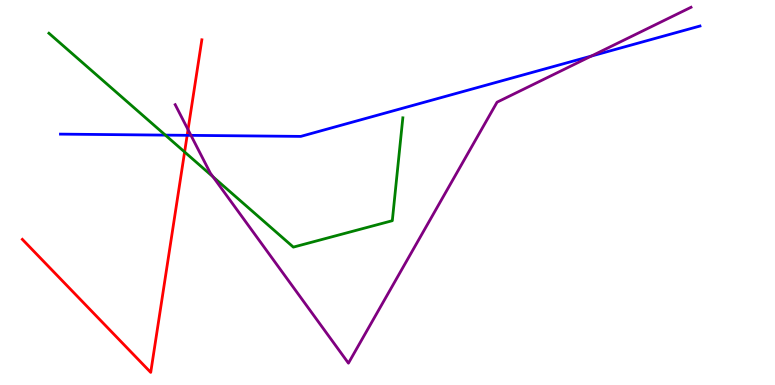[{'lines': ['blue', 'red'], 'intersections': [{'x': 2.42, 'y': 6.49}]}, {'lines': ['green', 'red'], 'intersections': [{'x': 2.38, 'y': 6.05}]}, {'lines': ['purple', 'red'], 'intersections': [{'x': 2.43, 'y': 6.63}]}, {'lines': ['blue', 'green'], 'intersections': [{'x': 2.13, 'y': 6.49}]}, {'lines': ['blue', 'purple'], 'intersections': [{'x': 2.46, 'y': 6.48}, {'x': 7.63, 'y': 8.54}]}, {'lines': ['green', 'purple'], 'intersections': [{'x': 2.75, 'y': 5.41}]}]